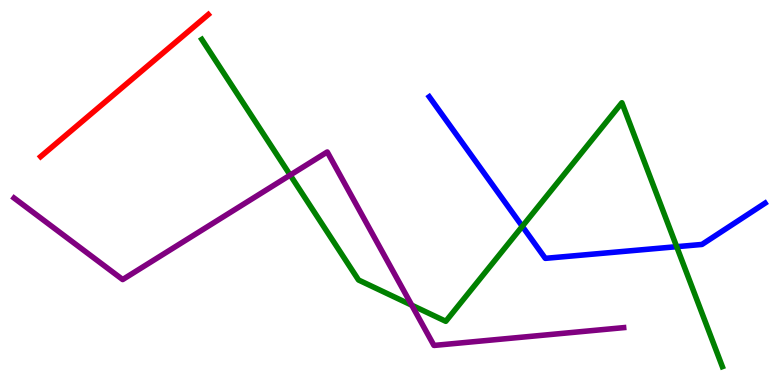[{'lines': ['blue', 'red'], 'intersections': []}, {'lines': ['green', 'red'], 'intersections': []}, {'lines': ['purple', 'red'], 'intersections': []}, {'lines': ['blue', 'green'], 'intersections': [{'x': 6.74, 'y': 4.12}, {'x': 8.73, 'y': 3.59}]}, {'lines': ['blue', 'purple'], 'intersections': []}, {'lines': ['green', 'purple'], 'intersections': [{'x': 3.74, 'y': 5.45}, {'x': 5.31, 'y': 2.07}]}]